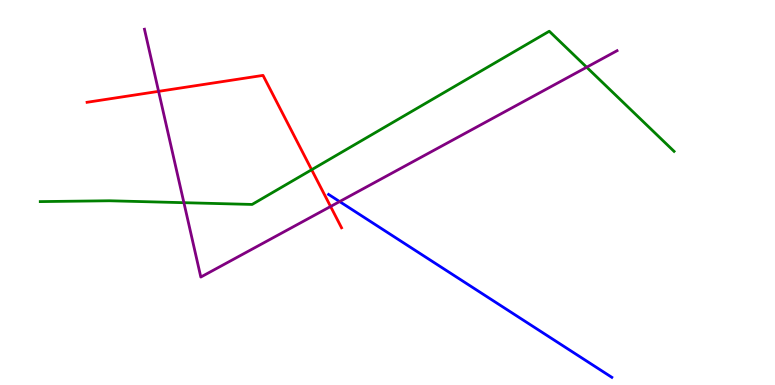[{'lines': ['blue', 'red'], 'intersections': []}, {'lines': ['green', 'red'], 'intersections': [{'x': 4.02, 'y': 5.59}]}, {'lines': ['purple', 'red'], 'intersections': [{'x': 2.05, 'y': 7.63}, {'x': 4.27, 'y': 4.64}]}, {'lines': ['blue', 'green'], 'intersections': []}, {'lines': ['blue', 'purple'], 'intersections': [{'x': 4.38, 'y': 4.76}]}, {'lines': ['green', 'purple'], 'intersections': [{'x': 2.37, 'y': 4.74}, {'x': 7.57, 'y': 8.25}]}]